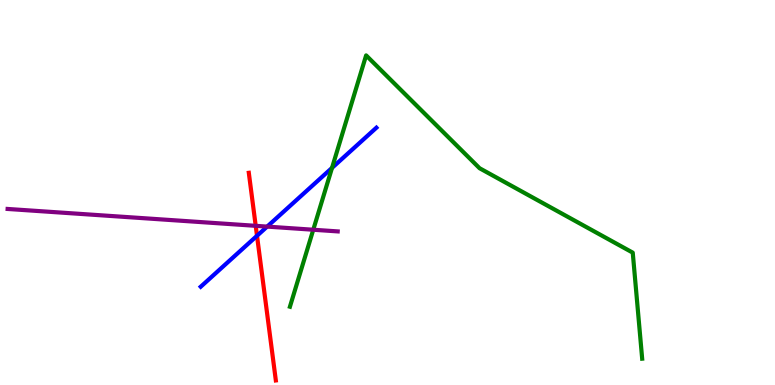[{'lines': ['blue', 'red'], 'intersections': [{'x': 3.32, 'y': 3.88}]}, {'lines': ['green', 'red'], 'intersections': []}, {'lines': ['purple', 'red'], 'intersections': [{'x': 3.3, 'y': 4.13}]}, {'lines': ['blue', 'green'], 'intersections': [{'x': 4.28, 'y': 5.64}]}, {'lines': ['blue', 'purple'], 'intersections': [{'x': 3.45, 'y': 4.11}]}, {'lines': ['green', 'purple'], 'intersections': [{'x': 4.04, 'y': 4.03}]}]